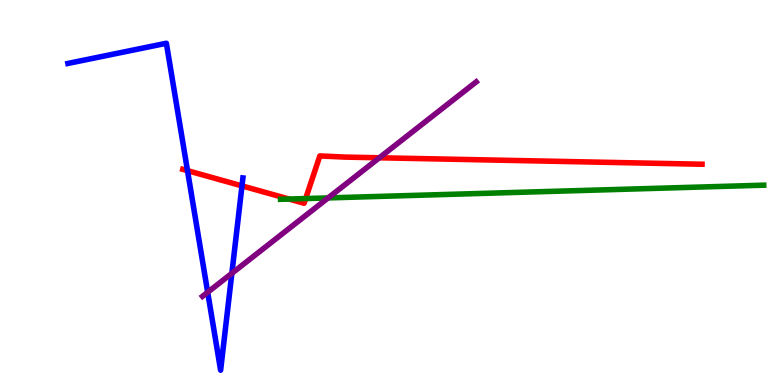[{'lines': ['blue', 'red'], 'intersections': [{'x': 2.42, 'y': 5.57}, {'x': 3.12, 'y': 5.17}]}, {'lines': ['green', 'red'], 'intersections': [{'x': 3.73, 'y': 4.83}, {'x': 3.94, 'y': 4.84}]}, {'lines': ['purple', 'red'], 'intersections': [{'x': 4.89, 'y': 5.9}]}, {'lines': ['blue', 'green'], 'intersections': []}, {'lines': ['blue', 'purple'], 'intersections': [{'x': 2.68, 'y': 2.41}, {'x': 2.99, 'y': 2.9}]}, {'lines': ['green', 'purple'], 'intersections': [{'x': 4.23, 'y': 4.86}]}]